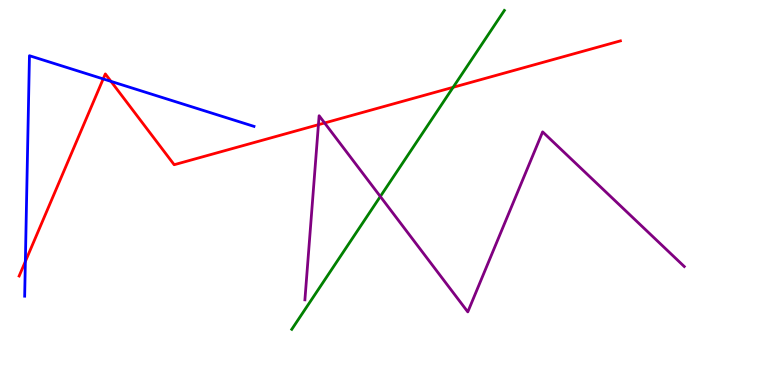[{'lines': ['blue', 'red'], 'intersections': [{'x': 0.327, 'y': 3.21}, {'x': 1.33, 'y': 7.95}, {'x': 1.43, 'y': 7.89}]}, {'lines': ['green', 'red'], 'intersections': [{'x': 5.85, 'y': 7.73}]}, {'lines': ['purple', 'red'], 'intersections': [{'x': 4.11, 'y': 6.76}, {'x': 4.19, 'y': 6.81}]}, {'lines': ['blue', 'green'], 'intersections': []}, {'lines': ['blue', 'purple'], 'intersections': []}, {'lines': ['green', 'purple'], 'intersections': [{'x': 4.91, 'y': 4.9}]}]